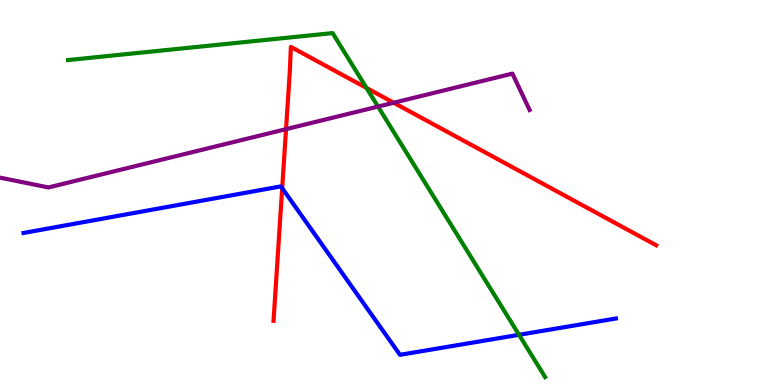[{'lines': ['blue', 'red'], 'intersections': [{'x': 3.64, 'y': 5.11}]}, {'lines': ['green', 'red'], 'intersections': [{'x': 4.73, 'y': 7.72}]}, {'lines': ['purple', 'red'], 'intersections': [{'x': 3.69, 'y': 6.65}, {'x': 5.08, 'y': 7.33}]}, {'lines': ['blue', 'green'], 'intersections': [{'x': 6.7, 'y': 1.3}]}, {'lines': ['blue', 'purple'], 'intersections': []}, {'lines': ['green', 'purple'], 'intersections': [{'x': 4.88, 'y': 7.23}]}]